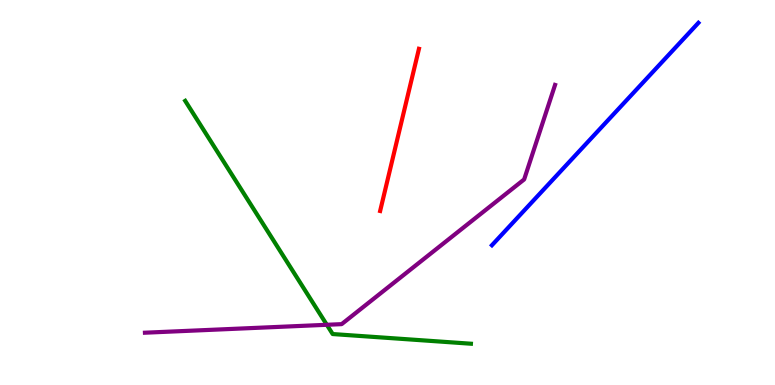[{'lines': ['blue', 'red'], 'intersections': []}, {'lines': ['green', 'red'], 'intersections': []}, {'lines': ['purple', 'red'], 'intersections': []}, {'lines': ['blue', 'green'], 'intersections': []}, {'lines': ['blue', 'purple'], 'intersections': []}, {'lines': ['green', 'purple'], 'intersections': [{'x': 4.22, 'y': 1.56}]}]